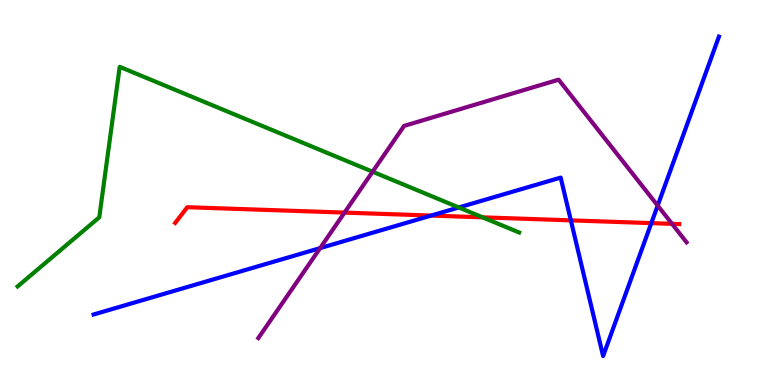[{'lines': ['blue', 'red'], 'intersections': [{'x': 5.56, 'y': 4.4}, {'x': 7.37, 'y': 4.28}, {'x': 8.4, 'y': 4.2}]}, {'lines': ['green', 'red'], 'intersections': [{'x': 6.23, 'y': 4.35}]}, {'lines': ['purple', 'red'], 'intersections': [{'x': 4.45, 'y': 4.48}, {'x': 8.67, 'y': 4.19}]}, {'lines': ['blue', 'green'], 'intersections': [{'x': 5.92, 'y': 4.61}]}, {'lines': ['blue', 'purple'], 'intersections': [{'x': 4.13, 'y': 3.56}, {'x': 8.49, 'y': 4.66}]}, {'lines': ['green', 'purple'], 'intersections': [{'x': 4.81, 'y': 5.54}]}]